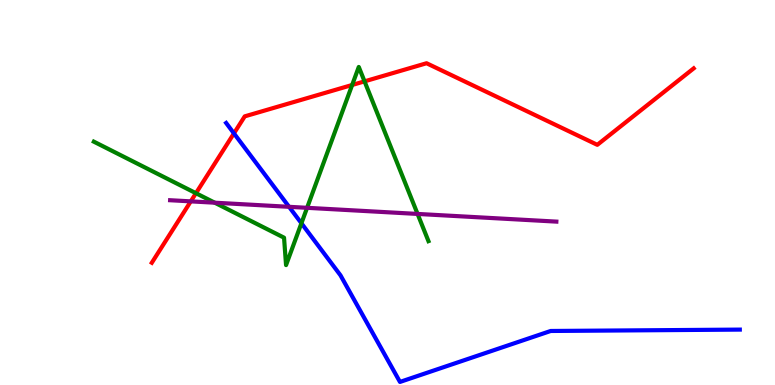[{'lines': ['blue', 'red'], 'intersections': [{'x': 3.02, 'y': 6.54}]}, {'lines': ['green', 'red'], 'intersections': [{'x': 2.53, 'y': 4.98}, {'x': 4.54, 'y': 7.79}, {'x': 4.7, 'y': 7.89}]}, {'lines': ['purple', 'red'], 'intersections': [{'x': 2.46, 'y': 4.77}]}, {'lines': ['blue', 'green'], 'intersections': [{'x': 3.89, 'y': 4.2}]}, {'lines': ['blue', 'purple'], 'intersections': [{'x': 3.73, 'y': 4.63}]}, {'lines': ['green', 'purple'], 'intersections': [{'x': 2.77, 'y': 4.74}, {'x': 3.96, 'y': 4.6}, {'x': 5.39, 'y': 4.44}]}]